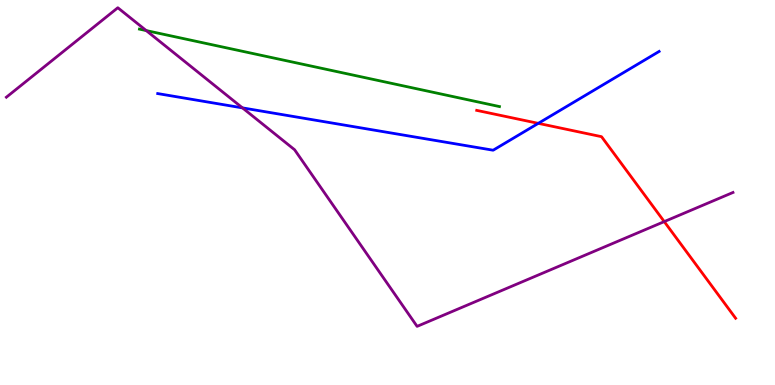[{'lines': ['blue', 'red'], 'intersections': [{'x': 6.95, 'y': 6.8}]}, {'lines': ['green', 'red'], 'intersections': []}, {'lines': ['purple', 'red'], 'intersections': [{'x': 8.57, 'y': 4.24}]}, {'lines': ['blue', 'green'], 'intersections': []}, {'lines': ['blue', 'purple'], 'intersections': [{'x': 3.13, 'y': 7.2}]}, {'lines': ['green', 'purple'], 'intersections': [{'x': 1.89, 'y': 9.21}]}]